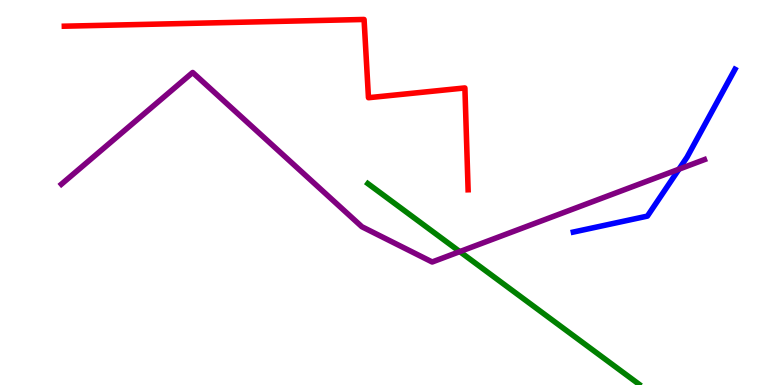[{'lines': ['blue', 'red'], 'intersections': []}, {'lines': ['green', 'red'], 'intersections': []}, {'lines': ['purple', 'red'], 'intersections': []}, {'lines': ['blue', 'green'], 'intersections': []}, {'lines': ['blue', 'purple'], 'intersections': [{'x': 8.76, 'y': 5.61}]}, {'lines': ['green', 'purple'], 'intersections': [{'x': 5.93, 'y': 3.46}]}]